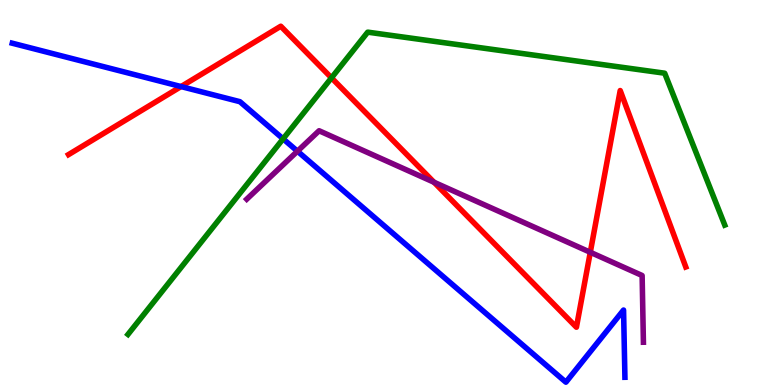[{'lines': ['blue', 'red'], 'intersections': [{'x': 2.34, 'y': 7.75}]}, {'lines': ['green', 'red'], 'intersections': [{'x': 4.28, 'y': 7.98}]}, {'lines': ['purple', 'red'], 'intersections': [{'x': 5.6, 'y': 5.27}, {'x': 7.62, 'y': 3.45}]}, {'lines': ['blue', 'green'], 'intersections': [{'x': 3.65, 'y': 6.39}]}, {'lines': ['blue', 'purple'], 'intersections': [{'x': 3.84, 'y': 6.07}]}, {'lines': ['green', 'purple'], 'intersections': []}]